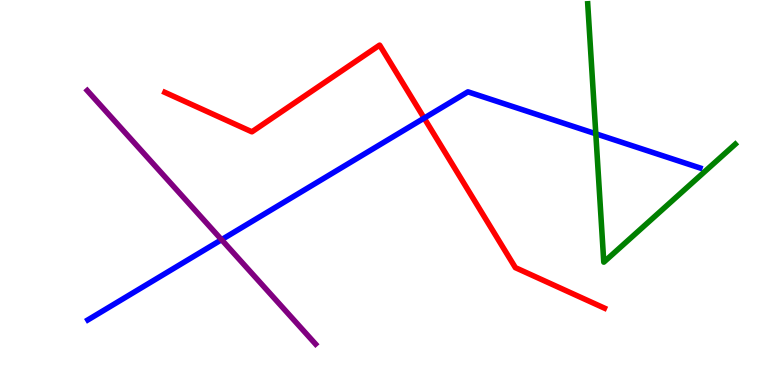[{'lines': ['blue', 'red'], 'intersections': [{'x': 5.47, 'y': 6.93}]}, {'lines': ['green', 'red'], 'intersections': []}, {'lines': ['purple', 'red'], 'intersections': []}, {'lines': ['blue', 'green'], 'intersections': [{'x': 7.69, 'y': 6.53}]}, {'lines': ['blue', 'purple'], 'intersections': [{'x': 2.86, 'y': 3.77}]}, {'lines': ['green', 'purple'], 'intersections': []}]